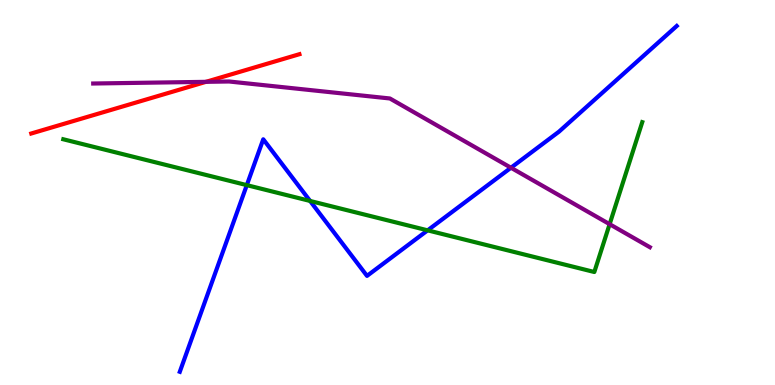[{'lines': ['blue', 'red'], 'intersections': []}, {'lines': ['green', 'red'], 'intersections': []}, {'lines': ['purple', 'red'], 'intersections': [{'x': 2.66, 'y': 7.87}]}, {'lines': ['blue', 'green'], 'intersections': [{'x': 3.18, 'y': 5.19}, {'x': 4.0, 'y': 4.78}, {'x': 5.52, 'y': 4.02}]}, {'lines': ['blue', 'purple'], 'intersections': [{'x': 6.59, 'y': 5.64}]}, {'lines': ['green', 'purple'], 'intersections': [{'x': 7.87, 'y': 4.18}]}]